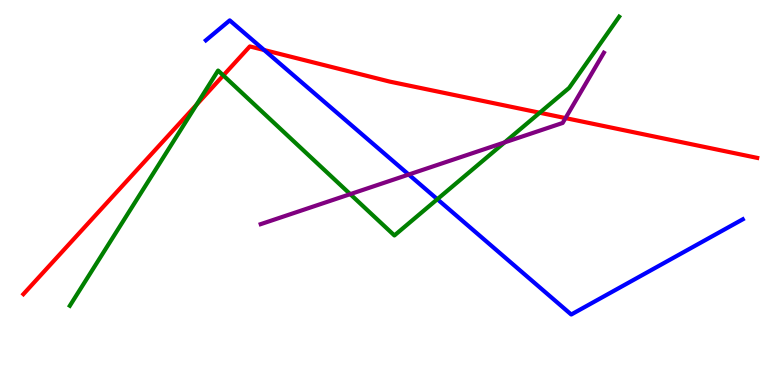[{'lines': ['blue', 'red'], 'intersections': [{'x': 3.41, 'y': 8.7}]}, {'lines': ['green', 'red'], 'intersections': [{'x': 2.54, 'y': 7.28}, {'x': 2.88, 'y': 8.04}, {'x': 6.96, 'y': 7.07}]}, {'lines': ['purple', 'red'], 'intersections': [{'x': 7.3, 'y': 6.93}]}, {'lines': ['blue', 'green'], 'intersections': [{'x': 5.64, 'y': 4.83}]}, {'lines': ['blue', 'purple'], 'intersections': [{'x': 5.27, 'y': 5.47}]}, {'lines': ['green', 'purple'], 'intersections': [{'x': 4.52, 'y': 4.96}, {'x': 6.51, 'y': 6.3}]}]